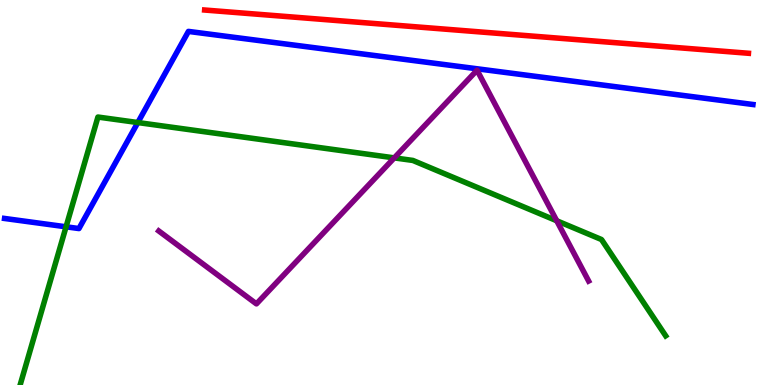[{'lines': ['blue', 'red'], 'intersections': []}, {'lines': ['green', 'red'], 'intersections': []}, {'lines': ['purple', 'red'], 'intersections': []}, {'lines': ['blue', 'green'], 'intersections': [{'x': 0.852, 'y': 4.11}, {'x': 1.78, 'y': 6.82}]}, {'lines': ['blue', 'purple'], 'intersections': []}, {'lines': ['green', 'purple'], 'intersections': [{'x': 5.09, 'y': 5.9}, {'x': 7.18, 'y': 4.27}]}]